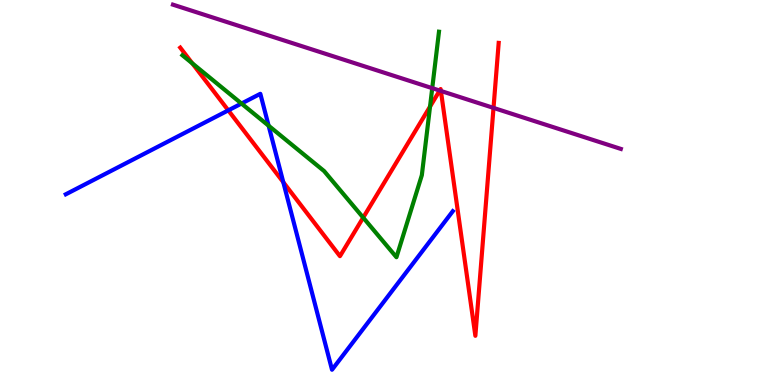[{'lines': ['blue', 'red'], 'intersections': [{'x': 2.95, 'y': 7.13}, {'x': 3.66, 'y': 5.27}]}, {'lines': ['green', 'red'], 'intersections': [{'x': 2.48, 'y': 8.36}, {'x': 4.69, 'y': 4.35}, {'x': 5.55, 'y': 7.23}]}, {'lines': ['purple', 'red'], 'intersections': [{'x': 5.67, 'y': 7.65}, {'x': 5.69, 'y': 7.64}, {'x': 6.37, 'y': 7.2}]}, {'lines': ['blue', 'green'], 'intersections': [{'x': 3.12, 'y': 7.31}, {'x': 3.47, 'y': 6.73}]}, {'lines': ['blue', 'purple'], 'intersections': []}, {'lines': ['green', 'purple'], 'intersections': [{'x': 5.58, 'y': 7.71}]}]